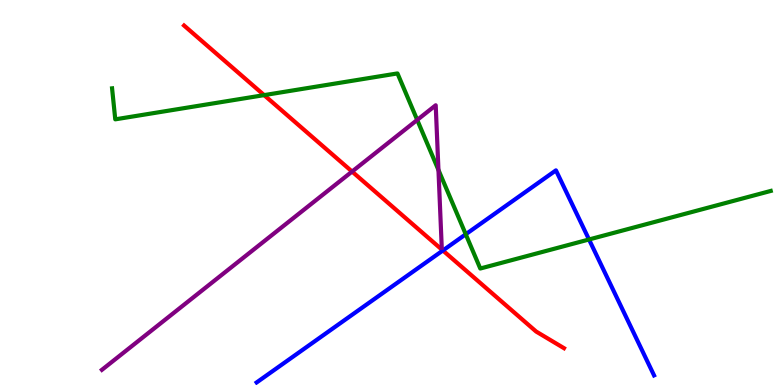[{'lines': ['blue', 'red'], 'intersections': [{'x': 5.71, 'y': 3.49}]}, {'lines': ['green', 'red'], 'intersections': [{'x': 3.41, 'y': 7.53}]}, {'lines': ['purple', 'red'], 'intersections': [{'x': 4.54, 'y': 5.54}]}, {'lines': ['blue', 'green'], 'intersections': [{'x': 6.01, 'y': 3.92}, {'x': 7.6, 'y': 3.78}]}, {'lines': ['blue', 'purple'], 'intersections': []}, {'lines': ['green', 'purple'], 'intersections': [{'x': 5.38, 'y': 6.89}, {'x': 5.66, 'y': 5.59}]}]